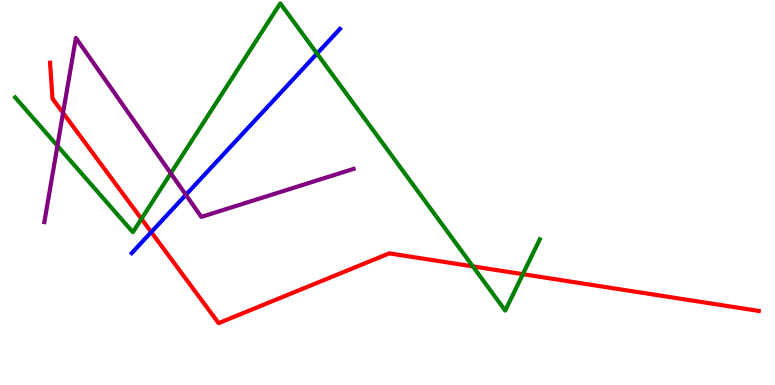[{'lines': ['blue', 'red'], 'intersections': [{'x': 1.95, 'y': 3.97}]}, {'lines': ['green', 'red'], 'intersections': [{'x': 1.83, 'y': 4.32}, {'x': 6.1, 'y': 3.08}, {'x': 6.75, 'y': 2.88}]}, {'lines': ['purple', 'red'], 'intersections': [{'x': 0.814, 'y': 7.07}]}, {'lines': ['blue', 'green'], 'intersections': [{'x': 4.09, 'y': 8.61}]}, {'lines': ['blue', 'purple'], 'intersections': [{'x': 2.4, 'y': 4.94}]}, {'lines': ['green', 'purple'], 'intersections': [{'x': 0.741, 'y': 6.21}, {'x': 2.2, 'y': 5.5}]}]